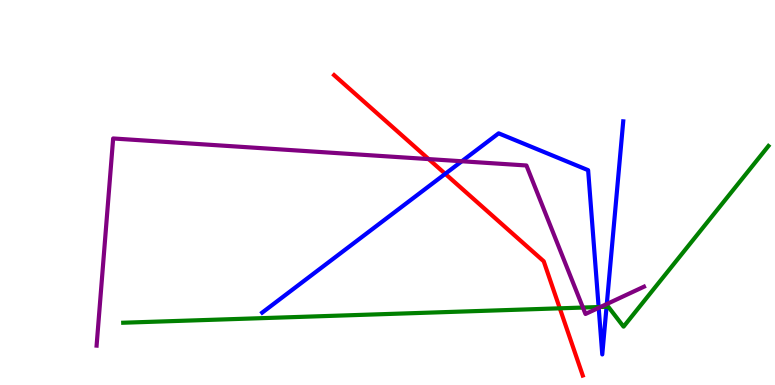[{'lines': ['blue', 'red'], 'intersections': [{'x': 5.75, 'y': 5.49}]}, {'lines': ['green', 'red'], 'intersections': [{'x': 7.22, 'y': 1.99}]}, {'lines': ['purple', 'red'], 'intersections': [{'x': 5.53, 'y': 5.87}]}, {'lines': ['blue', 'green'], 'intersections': [{'x': 7.72, 'y': 2.03}, {'x': 7.83, 'y': 2.03}]}, {'lines': ['blue', 'purple'], 'intersections': [{'x': 5.96, 'y': 5.81}, {'x': 7.73, 'y': 2.0}, {'x': 7.83, 'y': 2.1}]}, {'lines': ['green', 'purple'], 'intersections': [{'x': 7.52, 'y': 2.01}, {'x': 7.75, 'y': 2.03}]}]